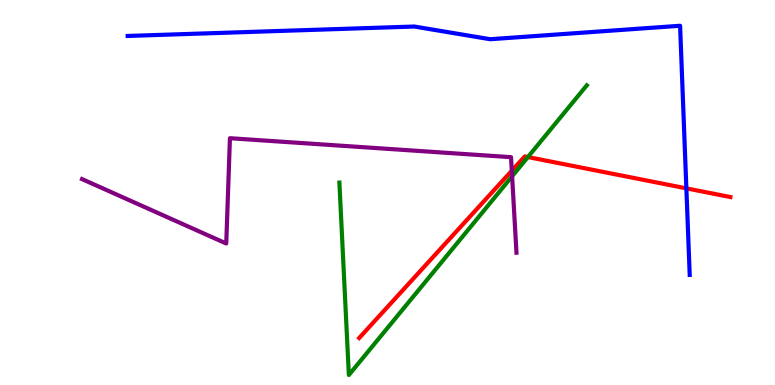[{'lines': ['blue', 'red'], 'intersections': [{'x': 8.86, 'y': 5.11}]}, {'lines': ['green', 'red'], 'intersections': [{'x': 6.81, 'y': 5.92}]}, {'lines': ['purple', 'red'], 'intersections': [{'x': 6.6, 'y': 5.57}]}, {'lines': ['blue', 'green'], 'intersections': []}, {'lines': ['blue', 'purple'], 'intersections': []}, {'lines': ['green', 'purple'], 'intersections': [{'x': 6.61, 'y': 5.42}]}]